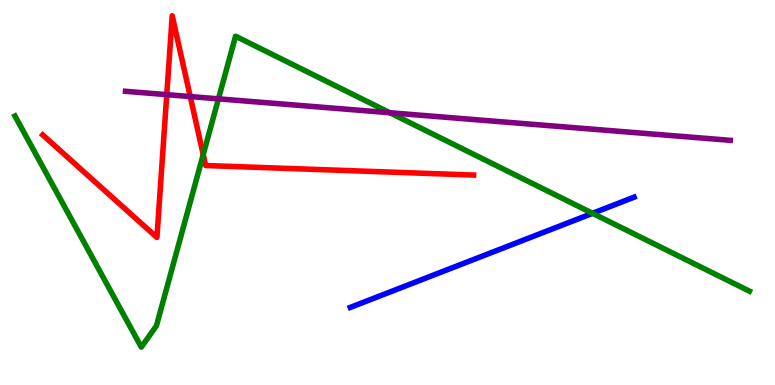[{'lines': ['blue', 'red'], 'intersections': []}, {'lines': ['green', 'red'], 'intersections': [{'x': 2.62, 'y': 5.98}]}, {'lines': ['purple', 'red'], 'intersections': [{'x': 2.15, 'y': 7.54}, {'x': 2.46, 'y': 7.49}]}, {'lines': ['blue', 'green'], 'intersections': [{'x': 7.65, 'y': 4.46}]}, {'lines': ['blue', 'purple'], 'intersections': []}, {'lines': ['green', 'purple'], 'intersections': [{'x': 2.82, 'y': 7.43}, {'x': 5.03, 'y': 7.07}]}]